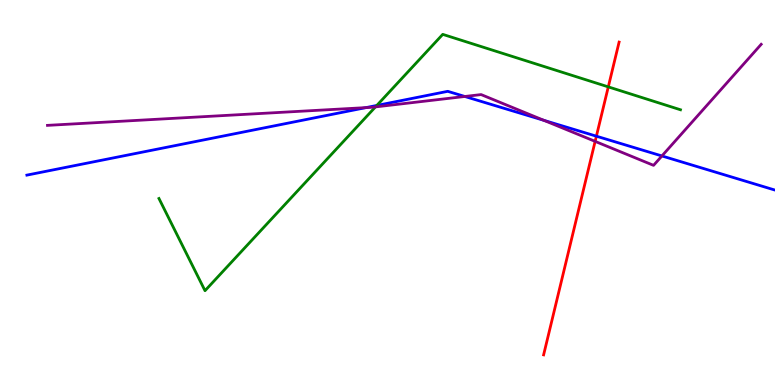[{'lines': ['blue', 'red'], 'intersections': [{'x': 7.7, 'y': 6.46}]}, {'lines': ['green', 'red'], 'intersections': [{'x': 7.85, 'y': 7.74}]}, {'lines': ['purple', 'red'], 'intersections': [{'x': 7.68, 'y': 6.33}]}, {'lines': ['blue', 'green'], 'intersections': [{'x': 4.86, 'y': 7.26}]}, {'lines': ['blue', 'purple'], 'intersections': [{'x': 4.72, 'y': 7.2}, {'x': 6.0, 'y': 7.49}, {'x': 7.02, 'y': 6.88}, {'x': 8.54, 'y': 5.95}]}, {'lines': ['green', 'purple'], 'intersections': [{'x': 4.84, 'y': 7.22}]}]